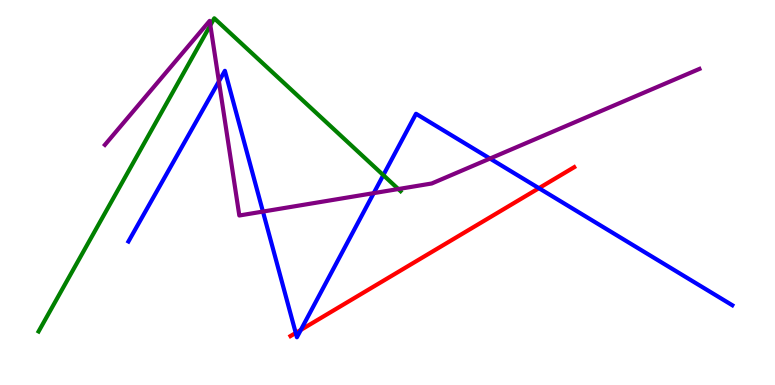[{'lines': ['blue', 'red'], 'intersections': [{'x': 3.82, 'y': 1.35}, {'x': 3.88, 'y': 1.43}, {'x': 6.95, 'y': 5.11}]}, {'lines': ['green', 'red'], 'intersections': []}, {'lines': ['purple', 'red'], 'intersections': []}, {'lines': ['blue', 'green'], 'intersections': [{'x': 4.95, 'y': 5.45}]}, {'lines': ['blue', 'purple'], 'intersections': [{'x': 2.82, 'y': 7.89}, {'x': 3.39, 'y': 4.5}, {'x': 4.82, 'y': 4.98}, {'x': 6.32, 'y': 5.88}]}, {'lines': ['green', 'purple'], 'intersections': [{'x': 2.71, 'y': 9.34}, {'x': 5.14, 'y': 5.09}]}]